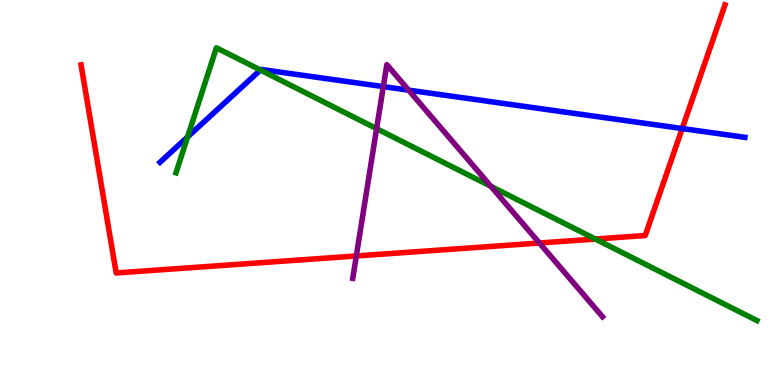[{'lines': ['blue', 'red'], 'intersections': [{'x': 8.8, 'y': 6.66}]}, {'lines': ['green', 'red'], 'intersections': [{'x': 7.68, 'y': 3.79}]}, {'lines': ['purple', 'red'], 'intersections': [{'x': 4.6, 'y': 3.35}, {'x': 6.96, 'y': 3.69}]}, {'lines': ['blue', 'green'], 'intersections': [{'x': 2.42, 'y': 6.44}, {'x': 3.36, 'y': 8.18}]}, {'lines': ['blue', 'purple'], 'intersections': [{'x': 4.95, 'y': 7.75}, {'x': 5.27, 'y': 7.66}]}, {'lines': ['green', 'purple'], 'intersections': [{'x': 4.86, 'y': 6.66}, {'x': 6.33, 'y': 5.16}]}]